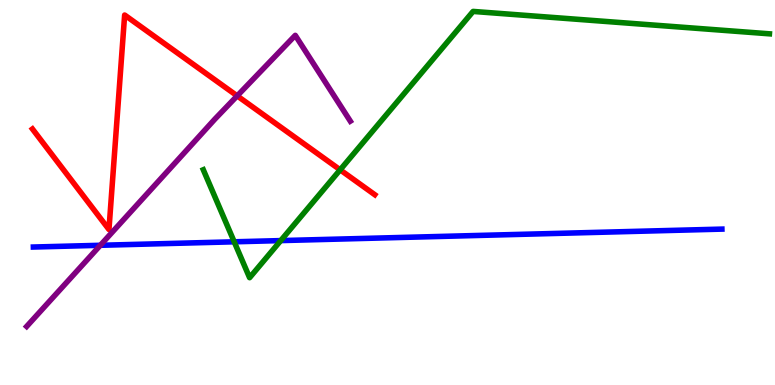[{'lines': ['blue', 'red'], 'intersections': []}, {'lines': ['green', 'red'], 'intersections': [{'x': 4.39, 'y': 5.59}]}, {'lines': ['purple', 'red'], 'intersections': [{'x': 3.06, 'y': 7.51}]}, {'lines': ['blue', 'green'], 'intersections': [{'x': 3.02, 'y': 3.72}, {'x': 3.62, 'y': 3.75}]}, {'lines': ['blue', 'purple'], 'intersections': [{'x': 1.29, 'y': 3.63}]}, {'lines': ['green', 'purple'], 'intersections': []}]